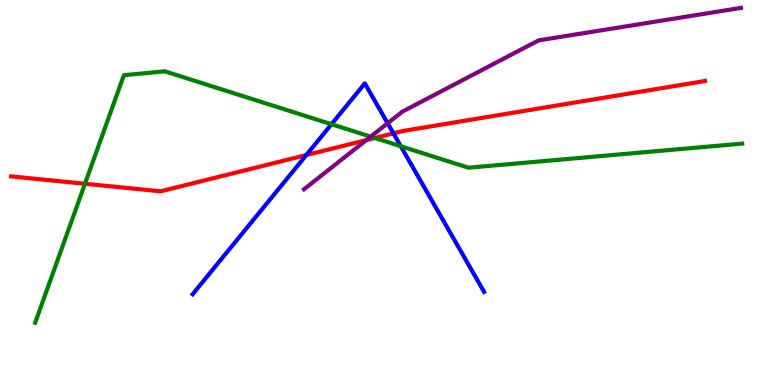[{'lines': ['blue', 'red'], 'intersections': [{'x': 3.95, 'y': 5.97}, {'x': 5.08, 'y': 6.54}]}, {'lines': ['green', 'red'], 'intersections': [{'x': 1.1, 'y': 5.23}, {'x': 4.84, 'y': 6.42}]}, {'lines': ['purple', 'red'], 'intersections': [{'x': 4.73, 'y': 6.36}]}, {'lines': ['blue', 'green'], 'intersections': [{'x': 4.28, 'y': 6.77}, {'x': 5.17, 'y': 6.2}]}, {'lines': ['blue', 'purple'], 'intersections': [{'x': 5.0, 'y': 6.8}]}, {'lines': ['green', 'purple'], 'intersections': [{'x': 4.78, 'y': 6.45}]}]